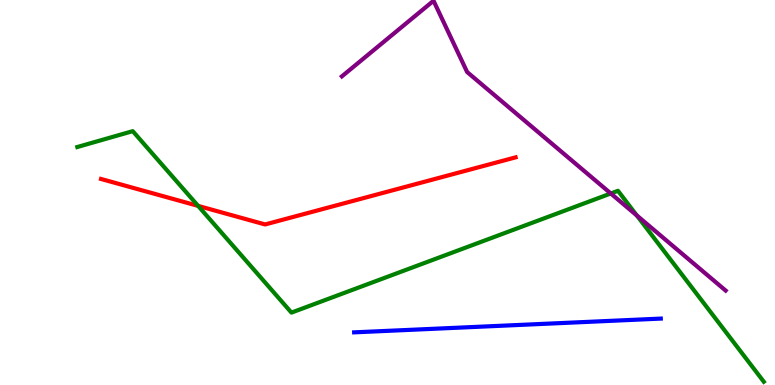[{'lines': ['blue', 'red'], 'intersections': []}, {'lines': ['green', 'red'], 'intersections': [{'x': 2.56, 'y': 4.65}]}, {'lines': ['purple', 'red'], 'intersections': []}, {'lines': ['blue', 'green'], 'intersections': []}, {'lines': ['blue', 'purple'], 'intersections': []}, {'lines': ['green', 'purple'], 'intersections': [{'x': 7.88, 'y': 4.97}, {'x': 8.22, 'y': 4.4}]}]